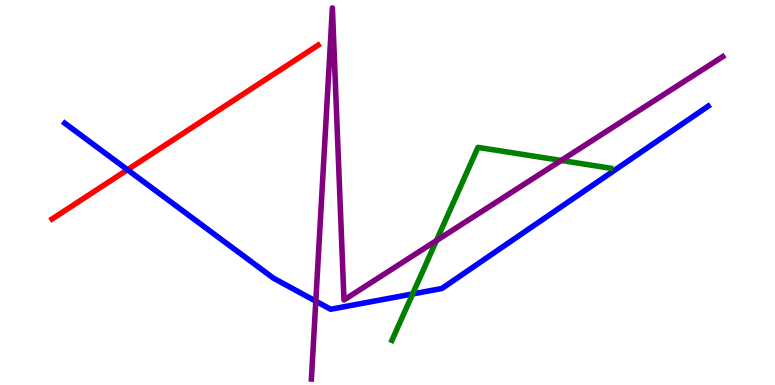[{'lines': ['blue', 'red'], 'intersections': [{'x': 1.64, 'y': 5.59}]}, {'lines': ['green', 'red'], 'intersections': []}, {'lines': ['purple', 'red'], 'intersections': []}, {'lines': ['blue', 'green'], 'intersections': [{'x': 5.32, 'y': 2.36}]}, {'lines': ['blue', 'purple'], 'intersections': [{'x': 4.07, 'y': 2.18}]}, {'lines': ['green', 'purple'], 'intersections': [{'x': 5.63, 'y': 3.75}, {'x': 7.24, 'y': 5.83}]}]